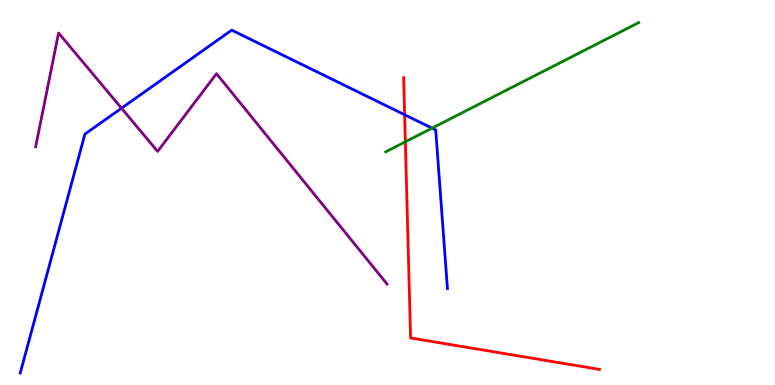[{'lines': ['blue', 'red'], 'intersections': [{'x': 5.22, 'y': 7.02}]}, {'lines': ['green', 'red'], 'intersections': [{'x': 5.23, 'y': 6.32}]}, {'lines': ['purple', 'red'], 'intersections': []}, {'lines': ['blue', 'green'], 'intersections': [{'x': 5.57, 'y': 6.67}]}, {'lines': ['blue', 'purple'], 'intersections': [{'x': 1.57, 'y': 7.19}]}, {'lines': ['green', 'purple'], 'intersections': []}]